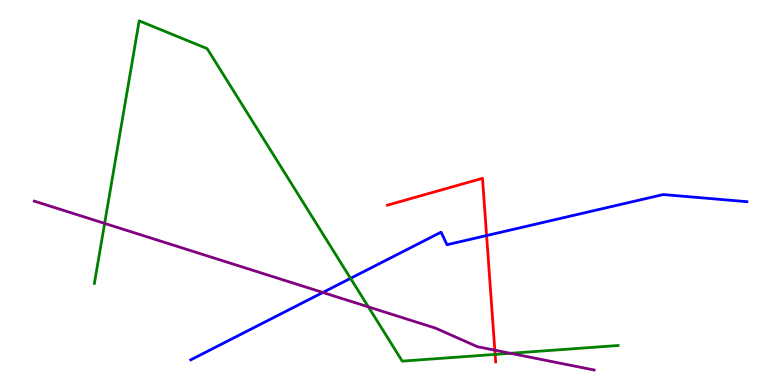[{'lines': ['blue', 'red'], 'intersections': [{'x': 6.28, 'y': 3.88}]}, {'lines': ['green', 'red'], 'intersections': [{'x': 6.39, 'y': 0.795}]}, {'lines': ['purple', 'red'], 'intersections': [{'x': 6.38, 'y': 0.904}]}, {'lines': ['blue', 'green'], 'intersections': [{'x': 4.52, 'y': 2.77}]}, {'lines': ['blue', 'purple'], 'intersections': [{'x': 4.17, 'y': 2.4}]}, {'lines': ['green', 'purple'], 'intersections': [{'x': 1.35, 'y': 4.2}, {'x': 4.75, 'y': 2.03}, {'x': 6.59, 'y': 0.823}]}]